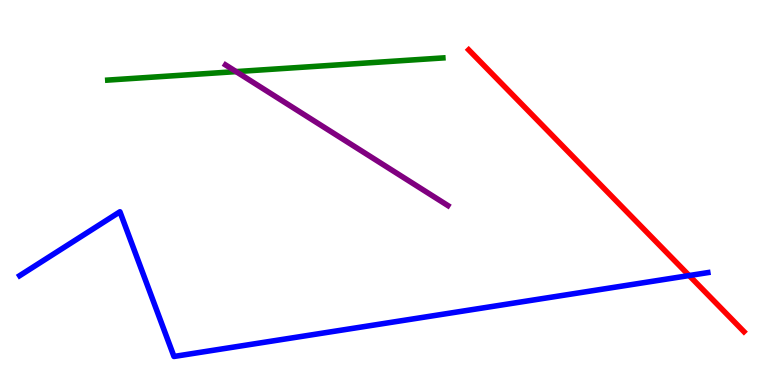[{'lines': ['blue', 'red'], 'intersections': [{'x': 8.89, 'y': 2.84}]}, {'lines': ['green', 'red'], 'intersections': []}, {'lines': ['purple', 'red'], 'intersections': []}, {'lines': ['blue', 'green'], 'intersections': []}, {'lines': ['blue', 'purple'], 'intersections': []}, {'lines': ['green', 'purple'], 'intersections': [{'x': 3.05, 'y': 8.14}]}]